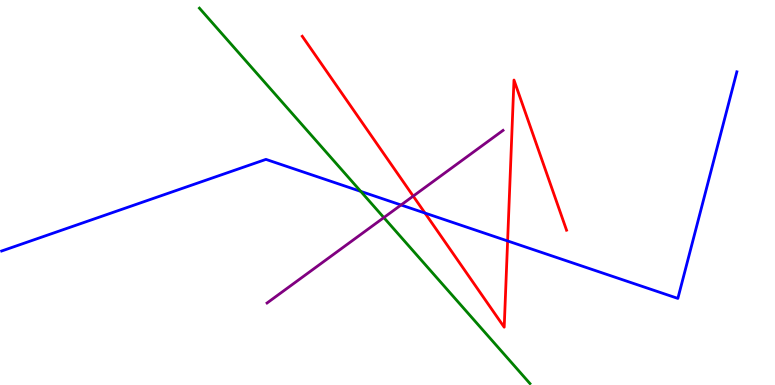[{'lines': ['blue', 'red'], 'intersections': [{'x': 5.48, 'y': 4.47}, {'x': 6.55, 'y': 3.74}]}, {'lines': ['green', 'red'], 'intersections': []}, {'lines': ['purple', 'red'], 'intersections': [{'x': 5.33, 'y': 4.91}]}, {'lines': ['blue', 'green'], 'intersections': [{'x': 4.65, 'y': 5.03}]}, {'lines': ['blue', 'purple'], 'intersections': [{'x': 5.17, 'y': 4.68}]}, {'lines': ['green', 'purple'], 'intersections': [{'x': 4.95, 'y': 4.35}]}]